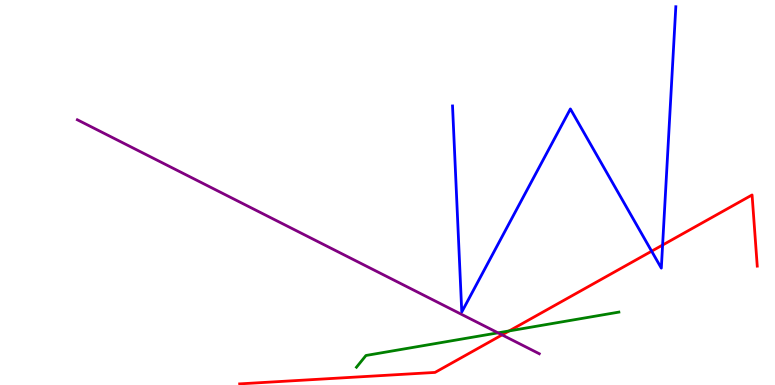[{'lines': ['blue', 'red'], 'intersections': [{'x': 8.41, 'y': 3.48}, {'x': 8.55, 'y': 3.64}]}, {'lines': ['green', 'red'], 'intersections': [{'x': 6.57, 'y': 1.4}]}, {'lines': ['purple', 'red'], 'intersections': [{'x': 6.48, 'y': 1.3}]}, {'lines': ['blue', 'green'], 'intersections': []}, {'lines': ['blue', 'purple'], 'intersections': []}, {'lines': ['green', 'purple'], 'intersections': [{'x': 6.43, 'y': 1.35}]}]